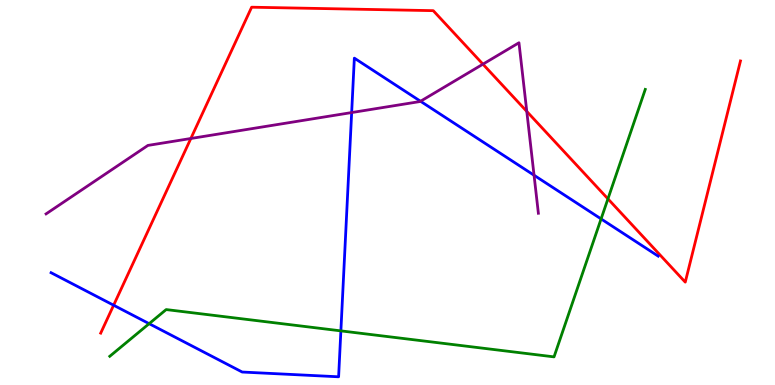[{'lines': ['blue', 'red'], 'intersections': [{'x': 1.47, 'y': 2.07}]}, {'lines': ['green', 'red'], 'intersections': [{'x': 7.84, 'y': 4.84}]}, {'lines': ['purple', 'red'], 'intersections': [{'x': 2.46, 'y': 6.4}, {'x': 6.23, 'y': 8.33}, {'x': 6.8, 'y': 7.11}]}, {'lines': ['blue', 'green'], 'intersections': [{'x': 1.92, 'y': 1.59}, {'x': 4.4, 'y': 1.41}, {'x': 7.76, 'y': 4.31}]}, {'lines': ['blue', 'purple'], 'intersections': [{'x': 4.54, 'y': 7.08}, {'x': 5.43, 'y': 7.37}, {'x': 6.89, 'y': 5.45}]}, {'lines': ['green', 'purple'], 'intersections': []}]